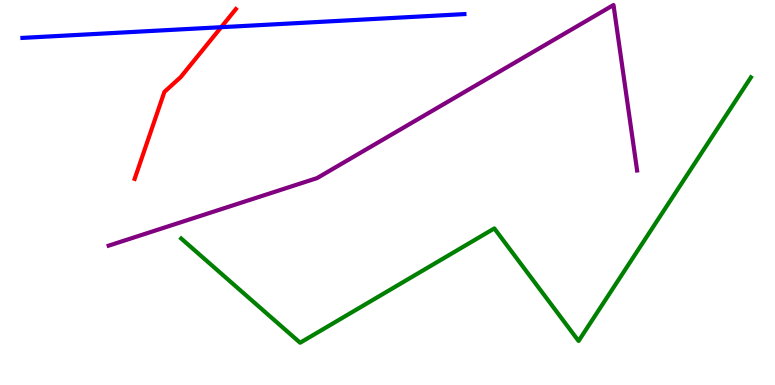[{'lines': ['blue', 'red'], 'intersections': [{'x': 2.85, 'y': 9.29}]}, {'lines': ['green', 'red'], 'intersections': []}, {'lines': ['purple', 'red'], 'intersections': []}, {'lines': ['blue', 'green'], 'intersections': []}, {'lines': ['blue', 'purple'], 'intersections': []}, {'lines': ['green', 'purple'], 'intersections': []}]